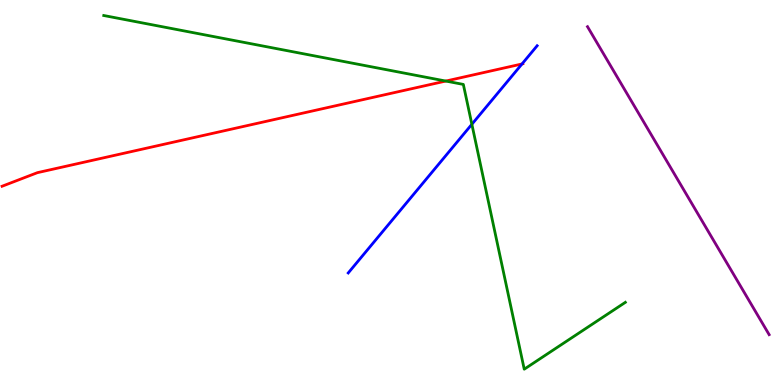[{'lines': ['blue', 'red'], 'intersections': [{'x': 6.74, 'y': 8.34}]}, {'lines': ['green', 'red'], 'intersections': [{'x': 5.75, 'y': 7.89}]}, {'lines': ['purple', 'red'], 'intersections': []}, {'lines': ['blue', 'green'], 'intersections': [{'x': 6.09, 'y': 6.77}]}, {'lines': ['blue', 'purple'], 'intersections': []}, {'lines': ['green', 'purple'], 'intersections': []}]